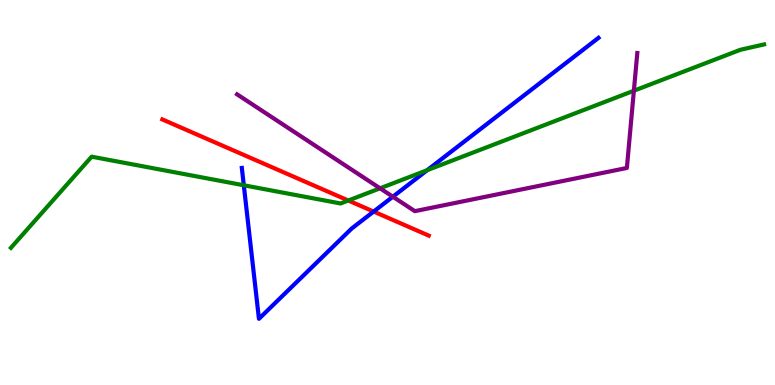[{'lines': ['blue', 'red'], 'intersections': [{'x': 4.82, 'y': 4.5}]}, {'lines': ['green', 'red'], 'intersections': [{'x': 4.49, 'y': 4.79}]}, {'lines': ['purple', 'red'], 'intersections': []}, {'lines': ['blue', 'green'], 'intersections': [{'x': 3.15, 'y': 5.19}, {'x': 5.51, 'y': 5.58}]}, {'lines': ['blue', 'purple'], 'intersections': [{'x': 5.07, 'y': 4.89}]}, {'lines': ['green', 'purple'], 'intersections': [{'x': 4.9, 'y': 5.11}, {'x': 8.18, 'y': 7.64}]}]